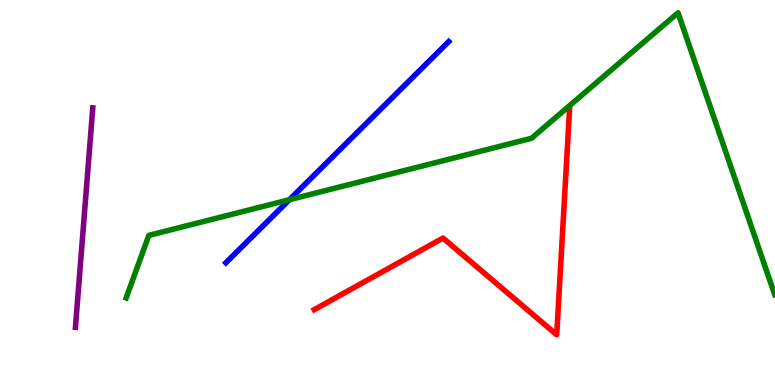[{'lines': ['blue', 'red'], 'intersections': []}, {'lines': ['green', 'red'], 'intersections': []}, {'lines': ['purple', 'red'], 'intersections': []}, {'lines': ['blue', 'green'], 'intersections': [{'x': 3.73, 'y': 4.81}]}, {'lines': ['blue', 'purple'], 'intersections': []}, {'lines': ['green', 'purple'], 'intersections': []}]